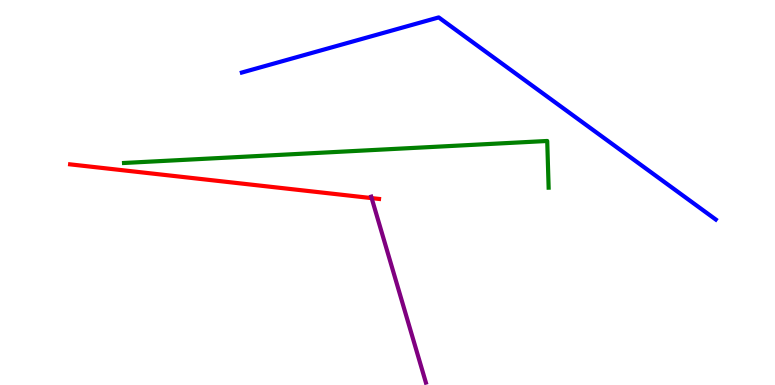[{'lines': ['blue', 'red'], 'intersections': []}, {'lines': ['green', 'red'], 'intersections': []}, {'lines': ['purple', 'red'], 'intersections': [{'x': 4.8, 'y': 4.85}]}, {'lines': ['blue', 'green'], 'intersections': []}, {'lines': ['blue', 'purple'], 'intersections': []}, {'lines': ['green', 'purple'], 'intersections': []}]